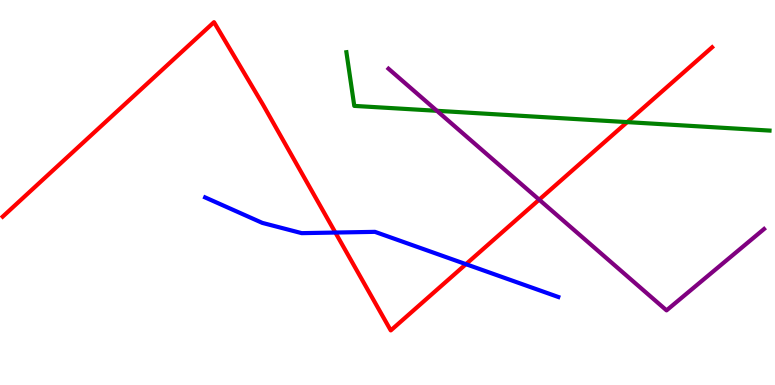[{'lines': ['blue', 'red'], 'intersections': [{'x': 4.33, 'y': 3.96}, {'x': 6.01, 'y': 3.14}]}, {'lines': ['green', 'red'], 'intersections': [{'x': 8.09, 'y': 6.83}]}, {'lines': ['purple', 'red'], 'intersections': [{'x': 6.96, 'y': 4.81}]}, {'lines': ['blue', 'green'], 'intersections': []}, {'lines': ['blue', 'purple'], 'intersections': []}, {'lines': ['green', 'purple'], 'intersections': [{'x': 5.64, 'y': 7.12}]}]